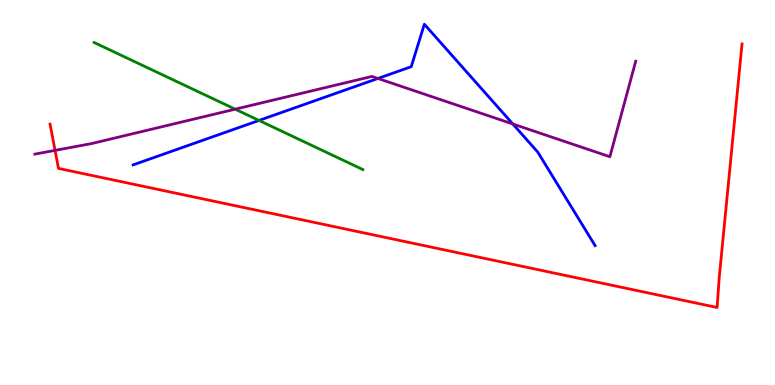[{'lines': ['blue', 'red'], 'intersections': []}, {'lines': ['green', 'red'], 'intersections': []}, {'lines': ['purple', 'red'], 'intersections': [{'x': 0.71, 'y': 6.09}]}, {'lines': ['blue', 'green'], 'intersections': [{'x': 3.34, 'y': 6.87}]}, {'lines': ['blue', 'purple'], 'intersections': [{'x': 4.88, 'y': 7.96}, {'x': 6.62, 'y': 6.78}]}, {'lines': ['green', 'purple'], 'intersections': [{'x': 3.03, 'y': 7.16}]}]